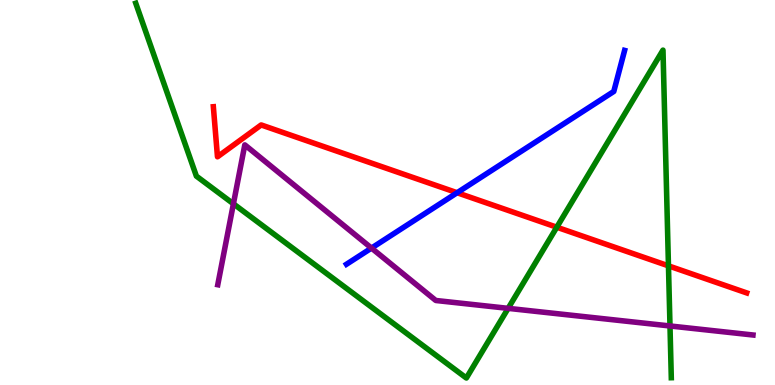[{'lines': ['blue', 'red'], 'intersections': [{'x': 5.9, 'y': 4.99}]}, {'lines': ['green', 'red'], 'intersections': [{'x': 7.18, 'y': 4.1}, {'x': 8.63, 'y': 3.09}]}, {'lines': ['purple', 'red'], 'intersections': []}, {'lines': ['blue', 'green'], 'intersections': []}, {'lines': ['blue', 'purple'], 'intersections': [{'x': 4.79, 'y': 3.56}]}, {'lines': ['green', 'purple'], 'intersections': [{'x': 3.01, 'y': 4.71}, {'x': 6.56, 'y': 1.99}, {'x': 8.64, 'y': 1.53}]}]